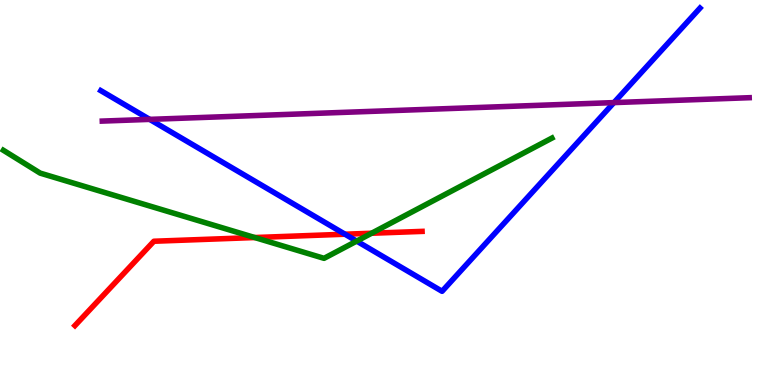[{'lines': ['blue', 'red'], 'intersections': [{'x': 4.45, 'y': 3.92}]}, {'lines': ['green', 'red'], 'intersections': [{'x': 3.29, 'y': 3.83}, {'x': 4.79, 'y': 3.94}]}, {'lines': ['purple', 'red'], 'intersections': []}, {'lines': ['blue', 'green'], 'intersections': [{'x': 4.6, 'y': 3.74}]}, {'lines': ['blue', 'purple'], 'intersections': [{'x': 1.93, 'y': 6.9}, {'x': 7.92, 'y': 7.34}]}, {'lines': ['green', 'purple'], 'intersections': []}]